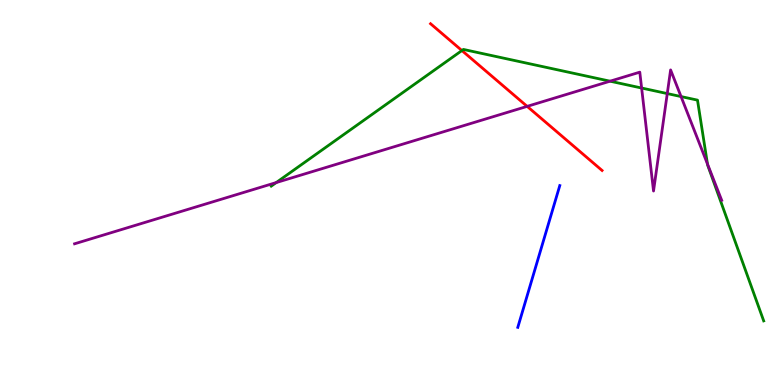[{'lines': ['blue', 'red'], 'intersections': []}, {'lines': ['green', 'red'], 'intersections': [{'x': 5.96, 'y': 8.69}]}, {'lines': ['purple', 'red'], 'intersections': [{'x': 6.8, 'y': 7.24}]}, {'lines': ['blue', 'green'], 'intersections': []}, {'lines': ['blue', 'purple'], 'intersections': []}, {'lines': ['green', 'purple'], 'intersections': [{'x': 3.56, 'y': 5.26}, {'x': 7.87, 'y': 7.89}, {'x': 8.28, 'y': 7.71}, {'x': 8.61, 'y': 7.57}, {'x': 8.79, 'y': 7.49}, {'x': 9.13, 'y': 5.74}]}]